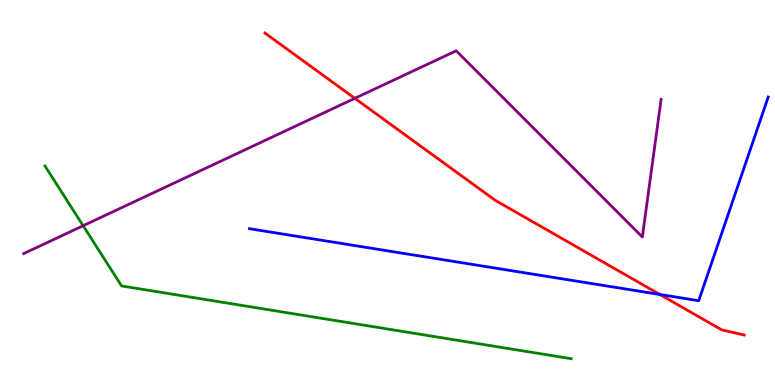[{'lines': ['blue', 'red'], 'intersections': [{'x': 8.51, 'y': 2.35}]}, {'lines': ['green', 'red'], 'intersections': []}, {'lines': ['purple', 'red'], 'intersections': [{'x': 4.58, 'y': 7.45}]}, {'lines': ['blue', 'green'], 'intersections': []}, {'lines': ['blue', 'purple'], 'intersections': []}, {'lines': ['green', 'purple'], 'intersections': [{'x': 1.07, 'y': 4.14}]}]